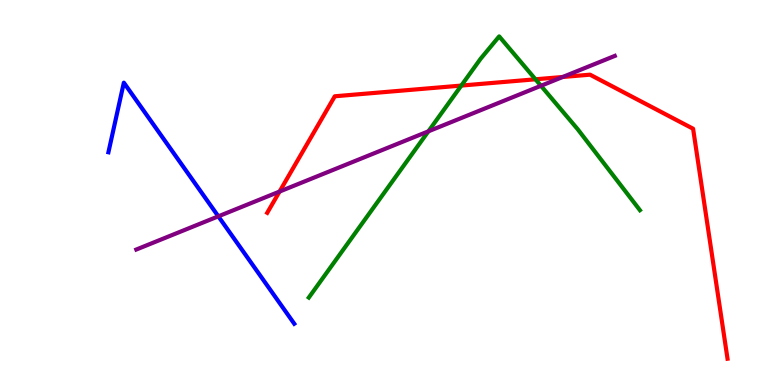[{'lines': ['blue', 'red'], 'intersections': []}, {'lines': ['green', 'red'], 'intersections': [{'x': 5.95, 'y': 7.78}, {'x': 6.91, 'y': 7.94}]}, {'lines': ['purple', 'red'], 'intersections': [{'x': 3.61, 'y': 5.02}, {'x': 7.26, 'y': 8.0}]}, {'lines': ['blue', 'green'], 'intersections': []}, {'lines': ['blue', 'purple'], 'intersections': [{'x': 2.82, 'y': 4.38}]}, {'lines': ['green', 'purple'], 'intersections': [{'x': 5.53, 'y': 6.59}, {'x': 6.98, 'y': 7.77}]}]